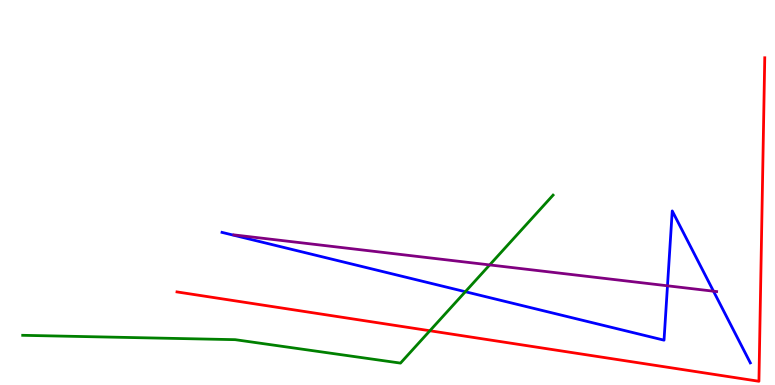[{'lines': ['blue', 'red'], 'intersections': []}, {'lines': ['green', 'red'], 'intersections': [{'x': 5.55, 'y': 1.41}]}, {'lines': ['purple', 'red'], 'intersections': []}, {'lines': ['blue', 'green'], 'intersections': [{'x': 6.0, 'y': 2.42}]}, {'lines': ['blue', 'purple'], 'intersections': [{'x': 8.61, 'y': 2.58}, {'x': 9.21, 'y': 2.44}]}, {'lines': ['green', 'purple'], 'intersections': [{'x': 6.32, 'y': 3.12}]}]